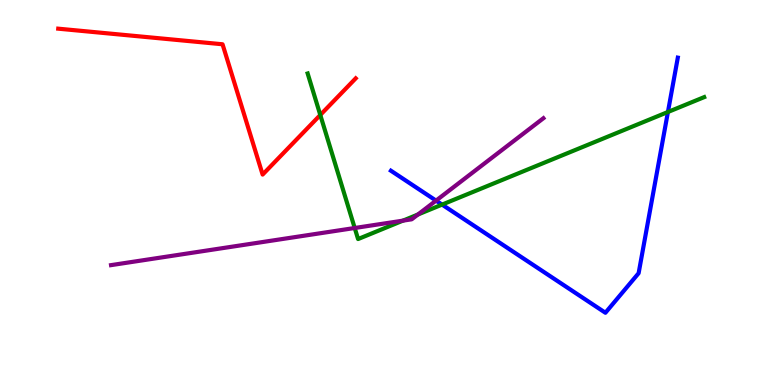[{'lines': ['blue', 'red'], 'intersections': []}, {'lines': ['green', 'red'], 'intersections': [{'x': 4.13, 'y': 7.01}]}, {'lines': ['purple', 'red'], 'intersections': []}, {'lines': ['blue', 'green'], 'intersections': [{'x': 5.7, 'y': 4.69}, {'x': 8.62, 'y': 7.09}]}, {'lines': ['blue', 'purple'], 'intersections': [{'x': 5.63, 'y': 4.79}]}, {'lines': ['green', 'purple'], 'intersections': [{'x': 4.58, 'y': 4.08}, {'x': 5.2, 'y': 4.27}, {'x': 5.39, 'y': 4.43}]}]